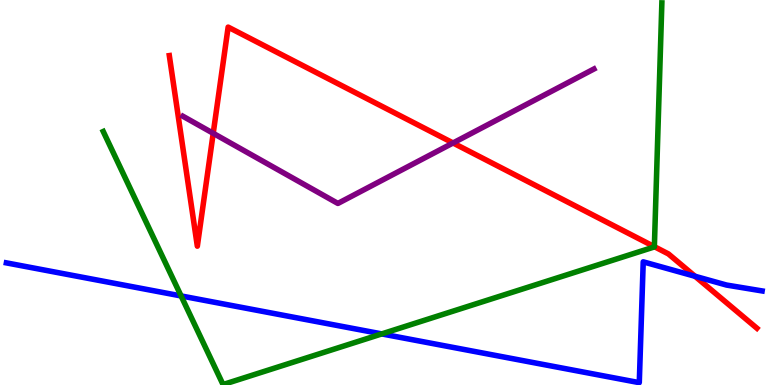[{'lines': ['blue', 'red'], 'intersections': [{'x': 8.97, 'y': 2.82}]}, {'lines': ['green', 'red'], 'intersections': [{'x': 8.44, 'y': 3.59}]}, {'lines': ['purple', 'red'], 'intersections': [{'x': 2.75, 'y': 6.54}, {'x': 5.85, 'y': 6.29}]}, {'lines': ['blue', 'green'], 'intersections': [{'x': 2.34, 'y': 2.31}, {'x': 4.93, 'y': 1.33}]}, {'lines': ['blue', 'purple'], 'intersections': []}, {'lines': ['green', 'purple'], 'intersections': []}]